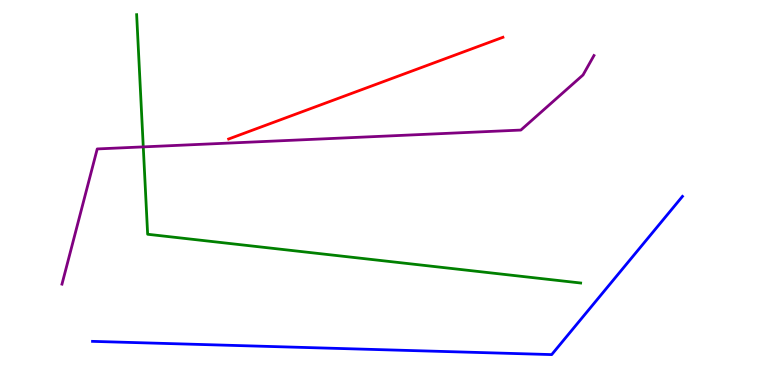[{'lines': ['blue', 'red'], 'intersections': []}, {'lines': ['green', 'red'], 'intersections': []}, {'lines': ['purple', 'red'], 'intersections': []}, {'lines': ['blue', 'green'], 'intersections': []}, {'lines': ['blue', 'purple'], 'intersections': []}, {'lines': ['green', 'purple'], 'intersections': [{'x': 1.85, 'y': 6.18}]}]